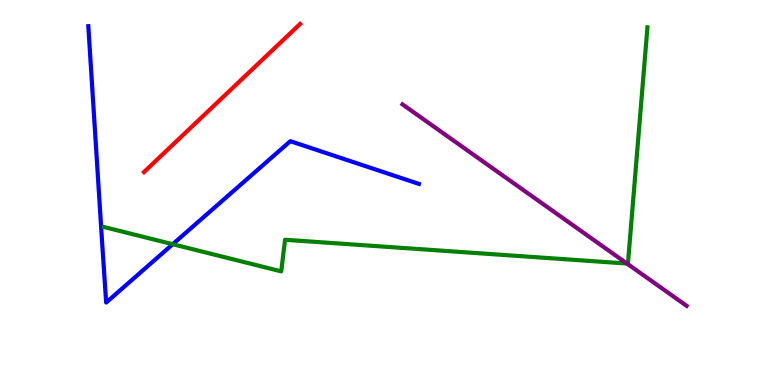[{'lines': ['blue', 'red'], 'intersections': []}, {'lines': ['green', 'red'], 'intersections': []}, {'lines': ['purple', 'red'], 'intersections': []}, {'lines': ['blue', 'green'], 'intersections': [{'x': 2.23, 'y': 3.66}]}, {'lines': ['blue', 'purple'], 'intersections': []}, {'lines': ['green', 'purple'], 'intersections': [{'x': 8.09, 'y': 3.15}]}]